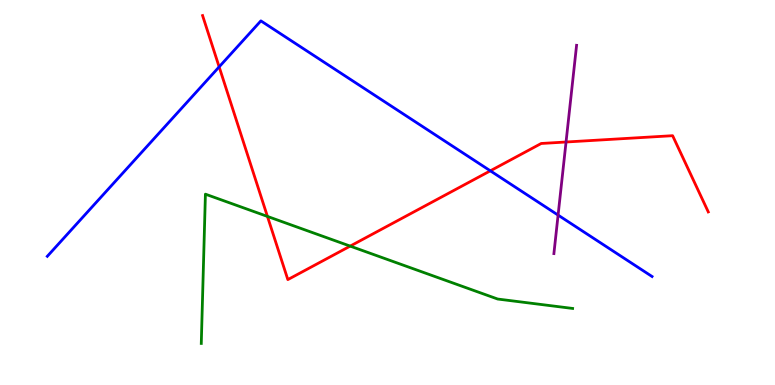[{'lines': ['blue', 'red'], 'intersections': [{'x': 2.83, 'y': 8.26}, {'x': 6.33, 'y': 5.56}]}, {'lines': ['green', 'red'], 'intersections': [{'x': 3.45, 'y': 4.38}, {'x': 4.52, 'y': 3.61}]}, {'lines': ['purple', 'red'], 'intersections': [{'x': 7.3, 'y': 6.31}]}, {'lines': ['blue', 'green'], 'intersections': []}, {'lines': ['blue', 'purple'], 'intersections': [{'x': 7.2, 'y': 4.41}]}, {'lines': ['green', 'purple'], 'intersections': []}]